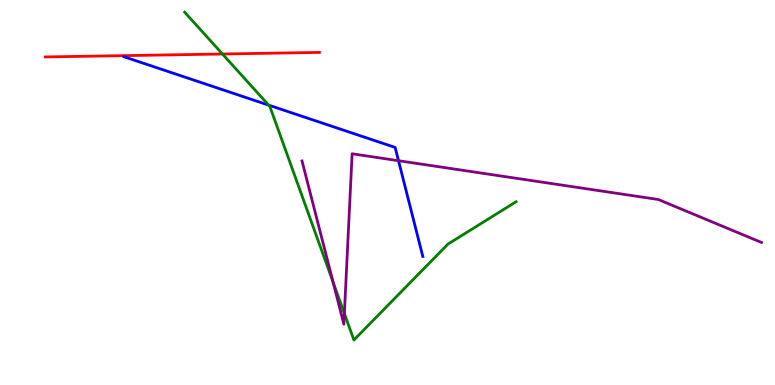[{'lines': ['blue', 'red'], 'intersections': []}, {'lines': ['green', 'red'], 'intersections': [{'x': 2.87, 'y': 8.6}]}, {'lines': ['purple', 'red'], 'intersections': []}, {'lines': ['blue', 'green'], 'intersections': [{'x': 3.47, 'y': 7.27}]}, {'lines': ['blue', 'purple'], 'intersections': [{'x': 5.14, 'y': 5.83}]}, {'lines': ['green', 'purple'], 'intersections': [{'x': 4.3, 'y': 2.67}, {'x': 4.44, 'y': 1.86}]}]